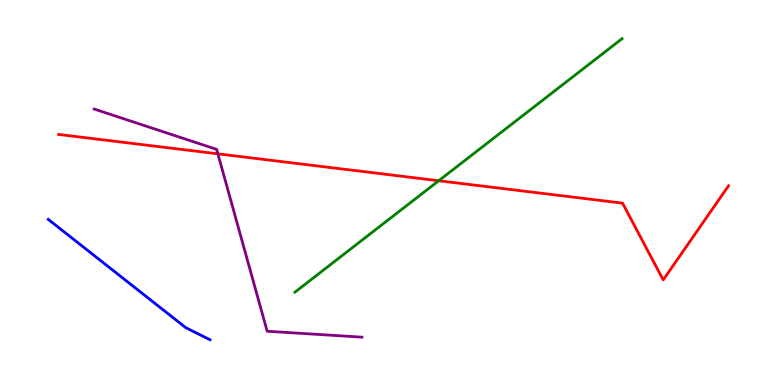[{'lines': ['blue', 'red'], 'intersections': []}, {'lines': ['green', 'red'], 'intersections': [{'x': 5.66, 'y': 5.31}]}, {'lines': ['purple', 'red'], 'intersections': [{'x': 2.81, 'y': 6.0}]}, {'lines': ['blue', 'green'], 'intersections': []}, {'lines': ['blue', 'purple'], 'intersections': []}, {'lines': ['green', 'purple'], 'intersections': []}]